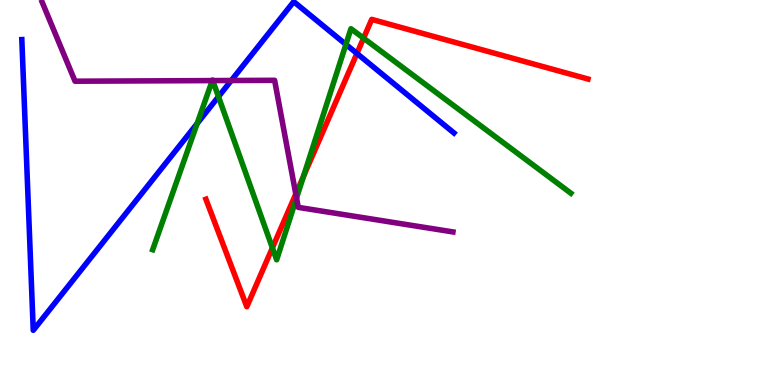[{'lines': ['blue', 'red'], 'intersections': [{'x': 4.61, 'y': 8.61}]}, {'lines': ['green', 'red'], 'intersections': [{'x': 3.51, 'y': 3.56}, {'x': 3.92, 'y': 5.42}, {'x': 4.69, 'y': 9.01}]}, {'lines': ['purple', 'red'], 'intersections': [{'x': 3.82, 'y': 4.96}]}, {'lines': ['blue', 'green'], 'intersections': [{'x': 2.54, 'y': 6.79}, {'x': 2.82, 'y': 7.49}, {'x': 4.46, 'y': 8.85}]}, {'lines': ['blue', 'purple'], 'intersections': [{'x': 2.98, 'y': 7.91}]}, {'lines': ['green', 'purple'], 'intersections': [{'x': 2.74, 'y': 7.91}, {'x': 2.74, 'y': 7.91}, {'x': 3.83, 'y': 4.86}]}]